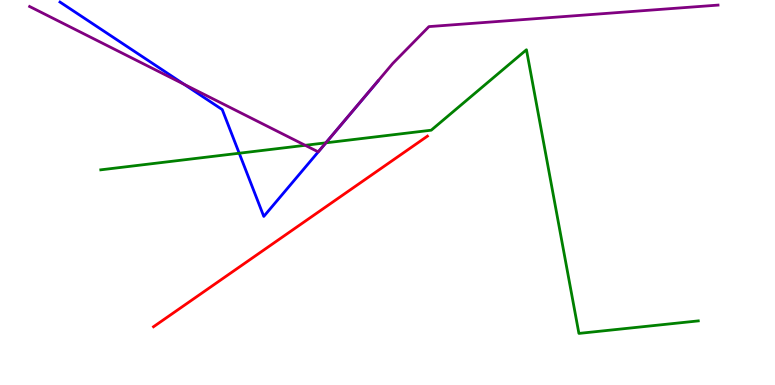[{'lines': ['blue', 'red'], 'intersections': []}, {'lines': ['green', 'red'], 'intersections': []}, {'lines': ['purple', 'red'], 'intersections': []}, {'lines': ['blue', 'green'], 'intersections': [{'x': 3.09, 'y': 6.02}, {'x': 4.21, 'y': 6.29}]}, {'lines': ['blue', 'purple'], 'intersections': [{'x': 2.38, 'y': 7.81}]}, {'lines': ['green', 'purple'], 'intersections': [{'x': 3.94, 'y': 6.23}, {'x': 4.2, 'y': 6.29}]}]